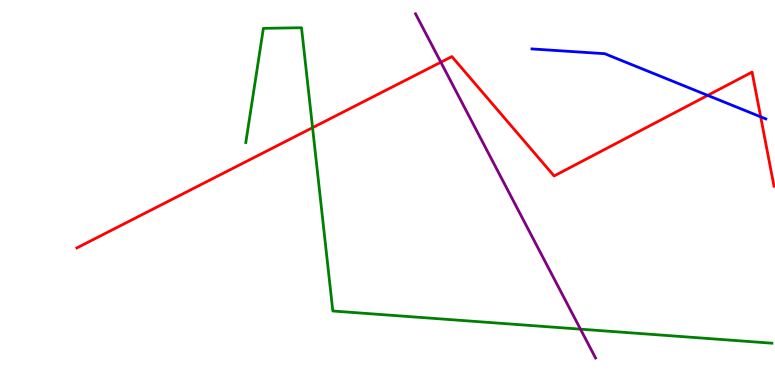[{'lines': ['blue', 'red'], 'intersections': [{'x': 9.13, 'y': 7.52}, {'x': 9.82, 'y': 6.97}]}, {'lines': ['green', 'red'], 'intersections': [{'x': 4.03, 'y': 6.68}]}, {'lines': ['purple', 'red'], 'intersections': [{'x': 5.69, 'y': 8.38}]}, {'lines': ['blue', 'green'], 'intersections': []}, {'lines': ['blue', 'purple'], 'intersections': []}, {'lines': ['green', 'purple'], 'intersections': [{'x': 7.49, 'y': 1.45}]}]